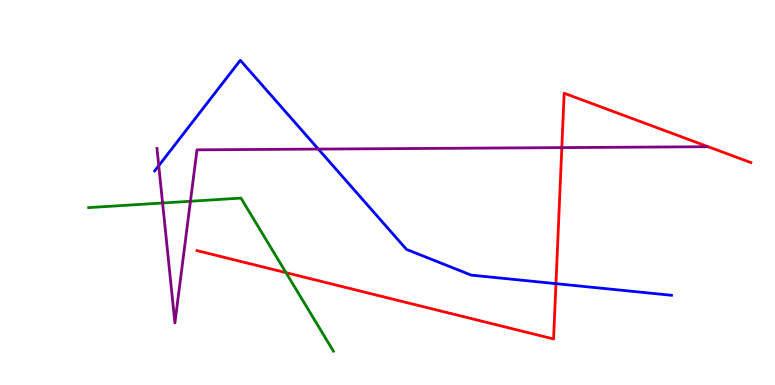[{'lines': ['blue', 'red'], 'intersections': [{'x': 7.17, 'y': 2.63}]}, {'lines': ['green', 'red'], 'intersections': [{'x': 3.69, 'y': 2.92}]}, {'lines': ['purple', 'red'], 'intersections': [{'x': 7.25, 'y': 6.17}]}, {'lines': ['blue', 'green'], 'intersections': []}, {'lines': ['blue', 'purple'], 'intersections': [{'x': 2.05, 'y': 5.7}, {'x': 4.11, 'y': 6.13}]}, {'lines': ['green', 'purple'], 'intersections': [{'x': 2.1, 'y': 4.73}, {'x': 2.46, 'y': 4.77}]}]